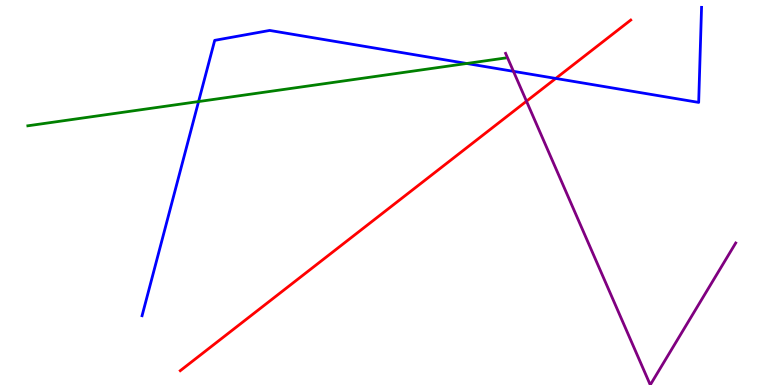[{'lines': ['blue', 'red'], 'intersections': [{'x': 7.17, 'y': 7.96}]}, {'lines': ['green', 'red'], 'intersections': []}, {'lines': ['purple', 'red'], 'intersections': [{'x': 6.79, 'y': 7.37}]}, {'lines': ['blue', 'green'], 'intersections': [{'x': 2.56, 'y': 7.36}, {'x': 6.02, 'y': 8.35}]}, {'lines': ['blue', 'purple'], 'intersections': [{'x': 6.63, 'y': 8.15}]}, {'lines': ['green', 'purple'], 'intersections': []}]